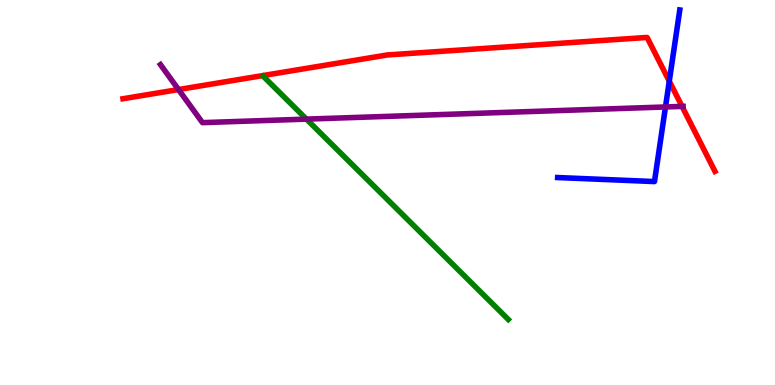[{'lines': ['blue', 'red'], 'intersections': [{'x': 8.64, 'y': 7.89}]}, {'lines': ['green', 'red'], 'intersections': []}, {'lines': ['purple', 'red'], 'intersections': [{'x': 2.3, 'y': 7.67}, {'x': 8.8, 'y': 7.24}]}, {'lines': ['blue', 'green'], 'intersections': []}, {'lines': ['blue', 'purple'], 'intersections': [{'x': 8.59, 'y': 7.22}]}, {'lines': ['green', 'purple'], 'intersections': [{'x': 3.95, 'y': 6.91}]}]